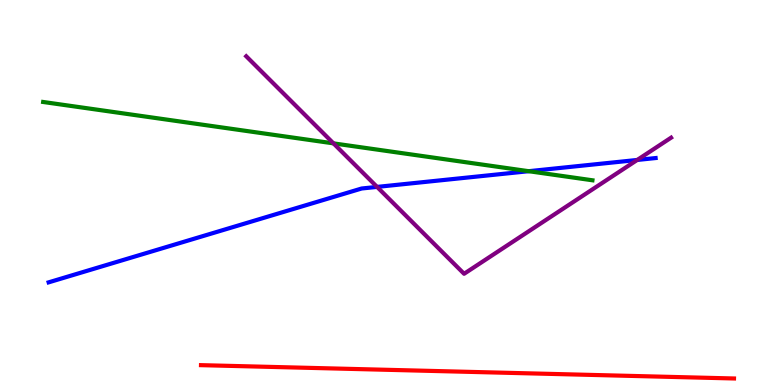[{'lines': ['blue', 'red'], 'intersections': []}, {'lines': ['green', 'red'], 'intersections': []}, {'lines': ['purple', 'red'], 'intersections': []}, {'lines': ['blue', 'green'], 'intersections': [{'x': 6.82, 'y': 5.55}]}, {'lines': ['blue', 'purple'], 'intersections': [{'x': 4.87, 'y': 5.15}, {'x': 8.22, 'y': 5.85}]}, {'lines': ['green', 'purple'], 'intersections': [{'x': 4.3, 'y': 6.28}]}]